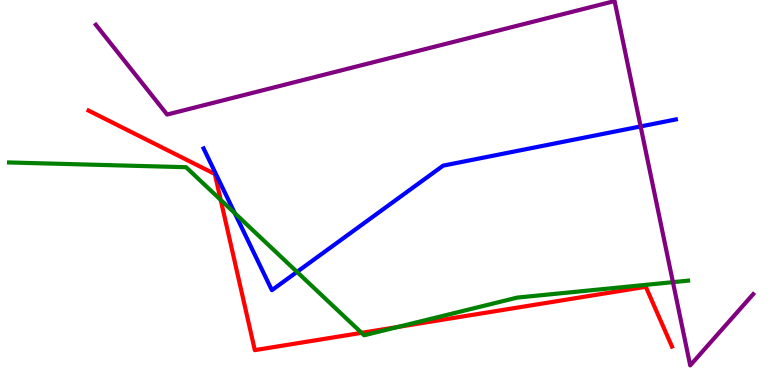[{'lines': ['blue', 'red'], 'intersections': []}, {'lines': ['green', 'red'], 'intersections': [{'x': 2.85, 'y': 4.81}, {'x': 4.67, 'y': 1.35}, {'x': 5.14, 'y': 1.51}]}, {'lines': ['purple', 'red'], 'intersections': []}, {'lines': ['blue', 'green'], 'intersections': [{'x': 3.03, 'y': 4.46}, {'x': 3.83, 'y': 2.94}]}, {'lines': ['blue', 'purple'], 'intersections': [{'x': 8.27, 'y': 6.72}]}, {'lines': ['green', 'purple'], 'intersections': [{'x': 8.68, 'y': 2.67}]}]